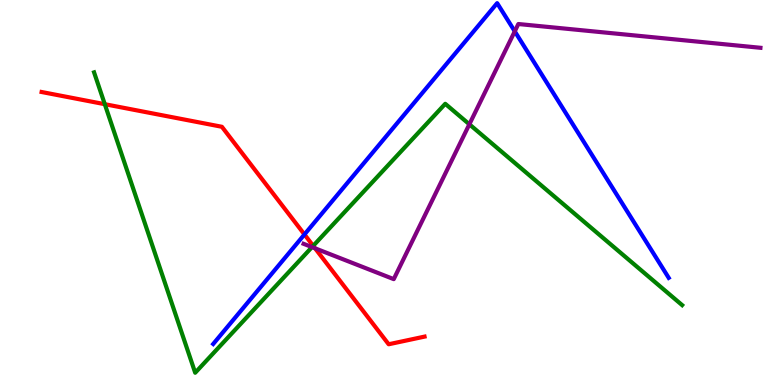[{'lines': ['blue', 'red'], 'intersections': [{'x': 3.93, 'y': 3.91}]}, {'lines': ['green', 'red'], 'intersections': [{'x': 1.35, 'y': 7.29}, {'x': 4.04, 'y': 3.61}]}, {'lines': ['purple', 'red'], 'intersections': [{'x': 4.07, 'y': 3.55}]}, {'lines': ['blue', 'green'], 'intersections': []}, {'lines': ['blue', 'purple'], 'intersections': [{'x': 6.64, 'y': 9.19}]}, {'lines': ['green', 'purple'], 'intersections': [{'x': 4.03, 'y': 3.58}, {'x': 6.06, 'y': 6.77}]}]